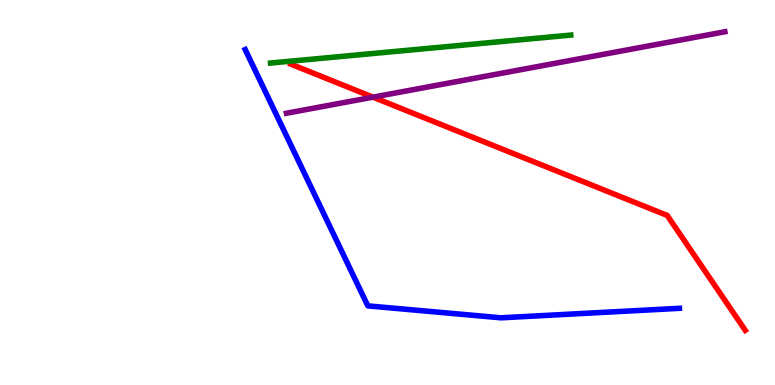[{'lines': ['blue', 'red'], 'intersections': []}, {'lines': ['green', 'red'], 'intersections': []}, {'lines': ['purple', 'red'], 'intersections': [{'x': 4.81, 'y': 7.48}]}, {'lines': ['blue', 'green'], 'intersections': []}, {'lines': ['blue', 'purple'], 'intersections': []}, {'lines': ['green', 'purple'], 'intersections': []}]